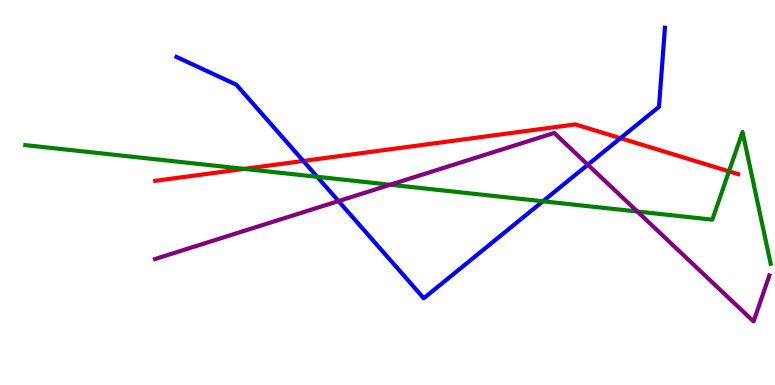[{'lines': ['blue', 'red'], 'intersections': [{'x': 3.91, 'y': 5.82}, {'x': 8.01, 'y': 6.41}]}, {'lines': ['green', 'red'], 'intersections': [{'x': 3.15, 'y': 5.61}, {'x': 9.41, 'y': 5.55}]}, {'lines': ['purple', 'red'], 'intersections': []}, {'lines': ['blue', 'green'], 'intersections': [{'x': 4.09, 'y': 5.41}, {'x': 7.01, 'y': 4.77}]}, {'lines': ['blue', 'purple'], 'intersections': [{'x': 4.37, 'y': 4.78}, {'x': 7.58, 'y': 5.72}]}, {'lines': ['green', 'purple'], 'intersections': [{'x': 5.04, 'y': 5.2}, {'x': 8.22, 'y': 4.51}]}]